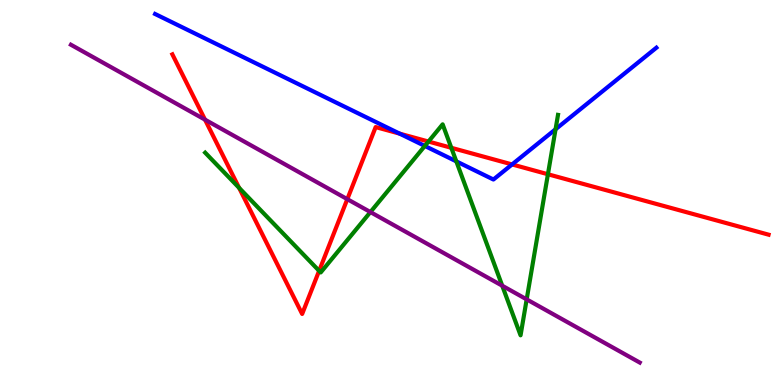[{'lines': ['blue', 'red'], 'intersections': [{'x': 5.16, 'y': 6.53}, {'x': 6.61, 'y': 5.73}]}, {'lines': ['green', 'red'], 'intersections': [{'x': 3.09, 'y': 5.12}, {'x': 4.12, 'y': 2.97}, {'x': 5.53, 'y': 6.32}, {'x': 5.82, 'y': 6.16}, {'x': 7.07, 'y': 5.47}]}, {'lines': ['purple', 'red'], 'intersections': [{'x': 2.65, 'y': 6.89}, {'x': 4.48, 'y': 4.83}]}, {'lines': ['blue', 'green'], 'intersections': [{'x': 5.48, 'y': 6.21}, {'x': 5.89, 'y': 5.81}, {'x': 7.17, 'y': 6.64}]}, {'lines': ['blue', 'purple'], 'intersections': []}, {'lines': ['green', 'purple'], 'intersections': [{'x': 4.78, 'y': 4.49}, {'x': 6.48, 'y': 2.58}, {'x': 6.8, 'y': 2.22}]}]